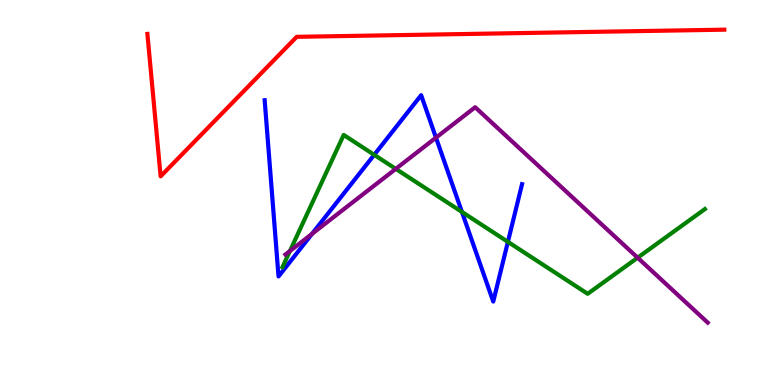[{'lines': ['blue', 'red'], 'intersections': []}, {'lines': ['green', 'red'], 'intersections': []}, {'lines': ['purple', 'red'], 'intersections': []}, {'lines': ['blue', 'green'], 'intersections': [{'x': 4.83, 'y': 5.98}, {'x': 5.96, 'y': 4.5}, {'x': 6.55, 'y': 3.72}]}, {'lines': ['blue', 'purple'], 'intersections': [{'x': 4.03, 'y': 3.92}, {'x': 5.63, 'y': 6.42}]}, {'lines': ['green', 'purple'], 'intersections': [{'x': 3.74, 'y': 3.48}, {'x': 5.11, 'y': 5.61}, {'x': 8.23, 'y': 3.31}]}]